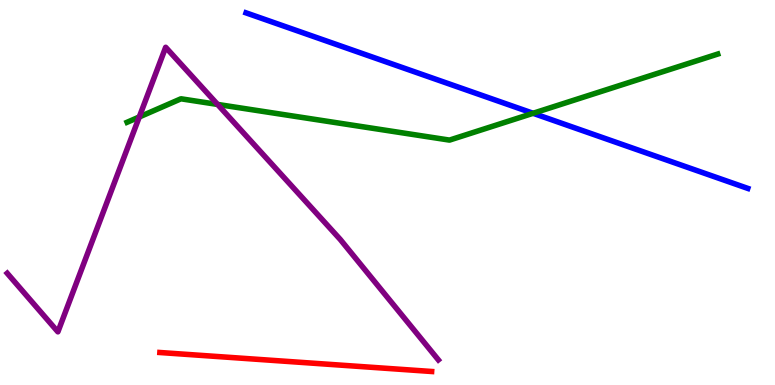[{'lines': ['blue', 'red'], 'intersections': []}, {'lines': ['green', 'red'], 'intersections': []}, {'lines': ['purple', 'red'], 'intersections': []}, {'lines': ['blue', 'green'], 'intersections': [{'x': 6.88, 'y': 7.06}]}, {'lines': ['blue', 'purple'], 'intersections': []}, {'lines': ['green', 'purple'], 'intersections': [{'x': 1.8, 'y': 6.96}, {'x': 2.81, 'y': 7.29}]}]